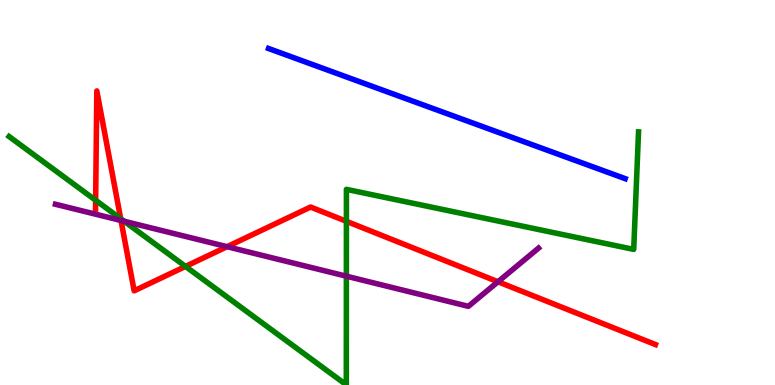[{'lines': ['blue', 'red'], 'intersections': []}, {'lines': ['green', 'red'], 'intersections': [{'x': 1.23, 'y': 4.8}, {'x': 1.56, 'y': 4.32}, {'x': 2.39, 'y': 3.08}, {'x': 4.47, 'y': 4.25}]}, {'lines': ['purple', 'red'], 'intersections': [{'x': 1.56, 'y': 4.27}, {'x': 2.93, 'y': 3.59}, {'x': 6.43, 'y': 2.68}]}, {'lines': ['blue', 'green'], 'intersections': []}, {'lines': ['blue', 'purple'], 'intersections': []}, {'lines': ['green', 'purple'], 'intersections': [{'x': 1.6, 'y': 4.25}, {'x': 4.47, 'y': 2.83}]}]